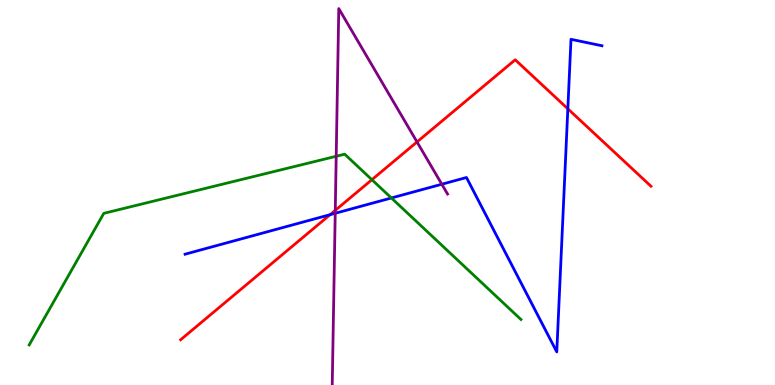[{'lines': ['blue', 'red'], 'intersections': [{'x': 4.26, 'y': 4.42}, {'x': 7.33, 'y': 7.17}]}, {'lines': ['green', 'red'], 'intersections': [{'x': 4.8, 'y': 5.33}]}, {'lines': ['purple', 'red'], 'intersections': [{'x': 4.33, 'y': 4.54}, {'x': 5.38, 'y': 6.31}]}, {'lines': ['blue', 'green'], 'intersections': [{'x': 5.05, 'y': 4.86}]}, {'lines': ['blue', 'purple'], 'intersections': [{'x': 4.33, 'y': 4.46}, {'x': 5.7, 'y': 5.21}]}, {'lines': ['green', 'purple'], 'intersections': [{'x': 4.34, 'y': 5.94}]}]